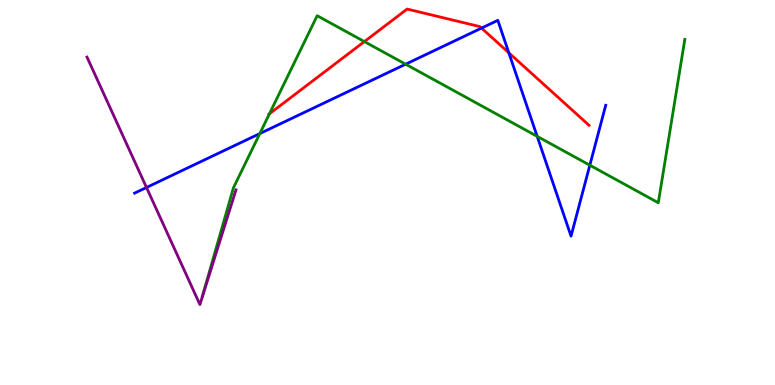[{'lines': ['blue', 'red'], 'intersections': [{'x': 6.21, 'y': 9.27}, {'x': 6.57, 'y': 8.63}]}, {'lines': ['green', 'red'], 'intersections': [{'x': 3.48, 'y': 7.04}, {'x': 4.7, 'y': 8.92}]}, {'lines': ['purple', 'red'], 'intersections': []}, {'lines': ['blue', 'green'], 'intersections': [{'x': 3.35, 'y': 6.53}, {'x': 5.23, 'y': 8.33}, {'x': 6.93, 'y': 6.46}, {'x': 7.61, 'y': 5.71}]}, {'lines': ['blue', 'purple'], 'intersections': [{'x': 1.89, 'y': 5.13}]}, {'lines': ['green', 'purple'], 'intersections': []}]